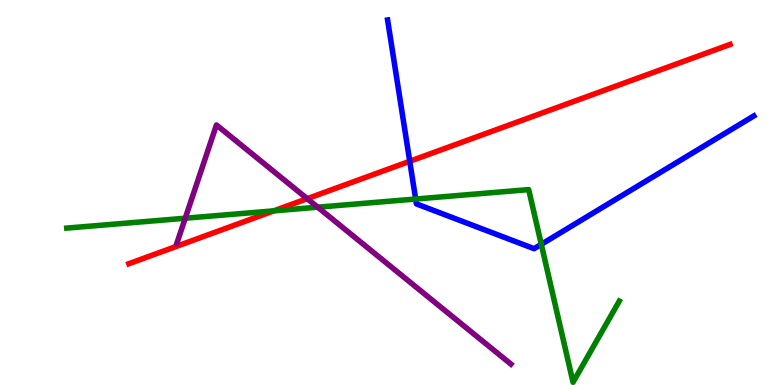[{'lines': ['blue', 'red'], 'intersections': [{'x': 5.29, 'y': 5.81}]}, {'lines': ['green', 'red'], 'intersections': [{'x': 3.53, 'y': 4.52}]}, {'lines': ['purple', 'red'], 'intersections': [{'x': 3.96, 'y': 4.84}]}, {'lines': ['blue', 'green'], 'intersections': [{'x': 5.36, 'y': 4.83}, {'x': 6.98, 'y': 3.65}]}, {'lines': ['blue', 'purple'], 'intersections': []}, {'lines': ['green', 'purple'], 'intersections': [{'x': 2.39, 'y': 4.33}, {'x': 4.1, 'y': 4.62}]}]